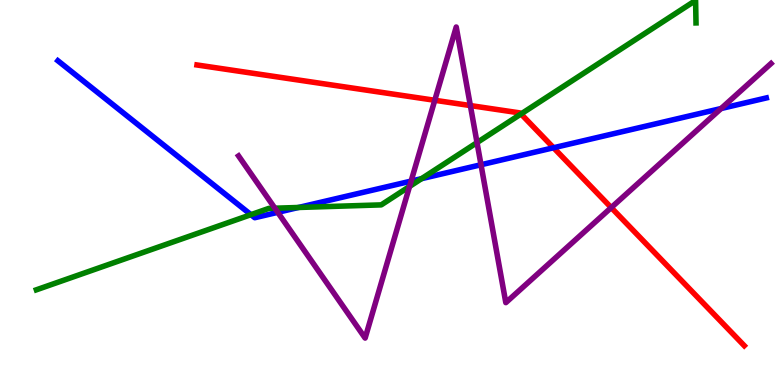[{'lines': ['blue', 'red'], 'intersections': [{'x': 7.14, 'y': 6.16}]}, {'lines': ['green', 'red'], 'intersections': [{'x': 6.72, 'y': 7.04}]}, {'lines': ['purple', 'red'], 'intersections': [{'x': 5.61, 'y': 7.4}, {'x': 6.07, 'y': 7.26}, {'x': 7.89, 'y': 4.61}]}, {'lines': ['blue', 'green'], 'intersections': [{'x': 3.24, 'y': 4.42}, {'x': 3.85, 'y': 4.61}, {'x': 5.44, 'y': 5.36}]}, {'lines': ['blue', 'purple'], 'intersections': [{'x': 3.58, 'y': 4.48}, {'x': 5.3, 'y': 5.3}, {'x': 6.21, 'y': 5.72}, {'x': 9.3, 'y': 7.18}]}, {'lines': ['green', 'purple'], 'intersections': [{'x': 3.55, 'y': 4.59}, {'x': 5.28, 'y': 5.16}, {'x': 6.16, 'y': 6.3}]}]